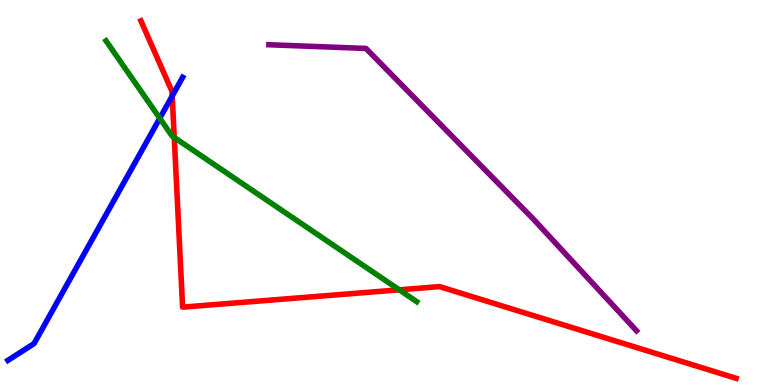[{'lines': ['blue', 'red'], 'intersections': [{'x': 2.22, 'y': 7.51}]}, {'lines': ['green', 'red'], 'intersections': [{'x': 2.25, 'y': 6.43}, {'x': 5.15, 'y': 2.47}]}, {'lines': ['purple', 'red'], 'intersections': []}, {'lines': ['blue', 'green'], 'intersections': [{'x': 2.06, 'y': 6.93}]}, {'lines': ['blue', 'purple'], 'intersections': []}, {'lines': ['green', 'purple'], 'intersections': []}]